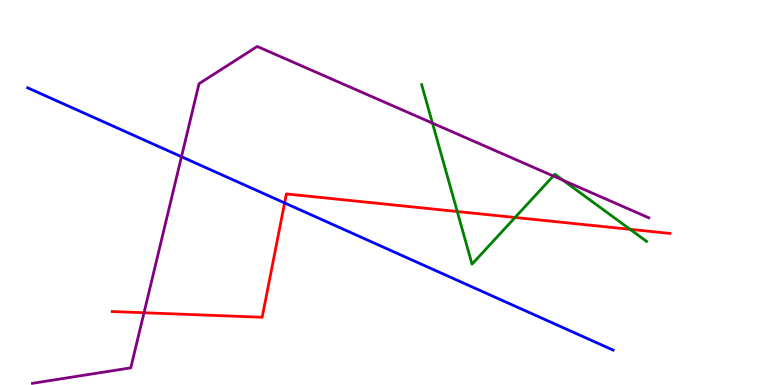[{'lines': ['blue', 'red'], 'intersections': [{'x': 3.67, 'y': 4.73}]}, {'lines': ['green', 'red'], 'intersections': [{'x': 5.9, 'y': 4.51}, {'x': 6.65, 'y': 4.35}, {'x': 8.13, 'y': 4.04}]}, {'lines': ['purple', 'red'], 'intersections': [{'x': 1.86, 'y': 1.88}]}, {'lines': ['blue', 'green'], 'intersections': []}, {'lines': ['blue', 'purple'], 'intersections': [{'x': 2.34, 'y': 5.93}]}, {'lines': ['green', 'purple'], 'intersections': [{'x': 5.58, 'y': 6.8}, {'x': 7.14, 'y': 5.43}, {'x': 7.27, 'y': 5.32}]}]